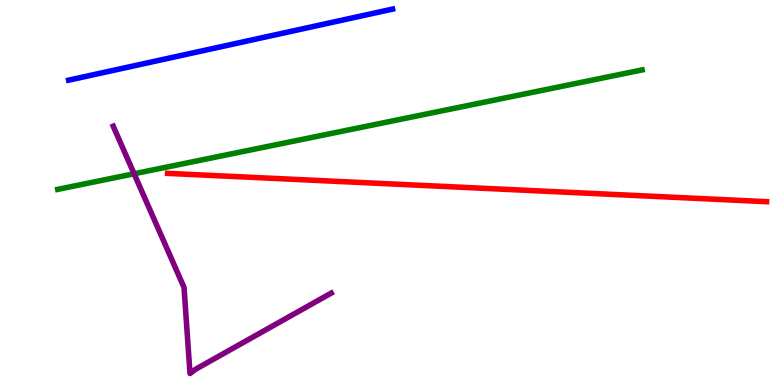[{'lines': ['blue', 'red'], 'intersections': []}, {'lines': ['green', 'red'], 'intersections': []}, {'lines': ['purple', 'red'], 'intersections': []}, {'lines': ['blue', 'green'], 'intersections': []}, {'lines': ['blue', 'purple'], 'intersections': []}, {'lines': ['green', 'purple'], 'intersections': [{'x': 1.73, 'y': 5.49}]}]